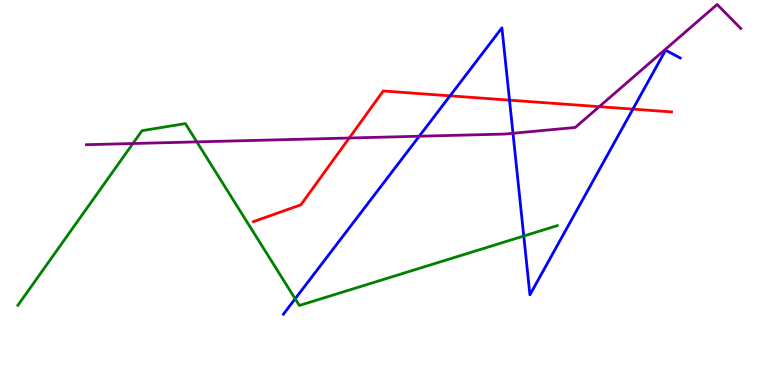[{'lines': ['blue', 'red'], 'intersections': [{'x': 5.81, 'y': 7.51}, {'x': 6.57, 'y': 7.4}, {'x': 8.17, 'y': 7.17}]}, {'lines': ['green', 'red'], 'intersections': []}, {'lines': ['purple', 'red'], 'intersections': [{'x': 4.51, 'y': 6.42}, {'x': 7.73, 'y': 7.23}]}, {'lines': ['blue', 'green'], 'intersections': [{'x': 3.81, 'y': 2.24}, {'x': 6.76, 'y': 3.87}]}, {'lines': ['blue', 'purple'], 'intersections': [{'x': 5.41, 'y': 6.46}, {'x': 6.62, 'y': 6.54}]}, {'lines': ['green', 'purple'], 'intersections': [{'x': 1.71, 'y': 6.27}, {'x': 2.54, 'y': 6.31}]}]